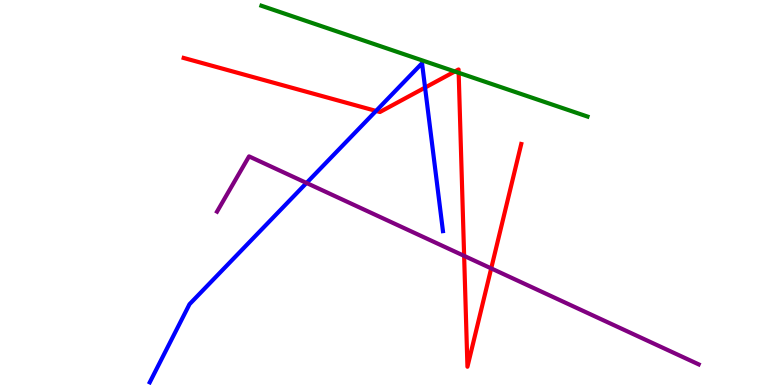[{'lines': ['blue', 'red'], 'intersections': [{'x': 4.85, 'y': 7.12}, {'x': 5.48, 'y': 7.73}]}, {'lines': ['green', 'red'], 'intersections': [{'x': 5.87, 'y': 8.14}, {'x': 5.92, 'y': 8.11}]}, {'lines': ['purple', 'red'], 'intersections': [{'x': 5.99, 'y': 3.35}, {'x': 6.34, 'y': 3.03}]}, {'lines': ['blue', 'green'], 'intersections': []}, {'lines': ['blue', 'purple'], 'intersections': [{'x': 3.96, 'y': 5.25}]}, {'lines': ['green', 'purple'], 'intersections': []}]